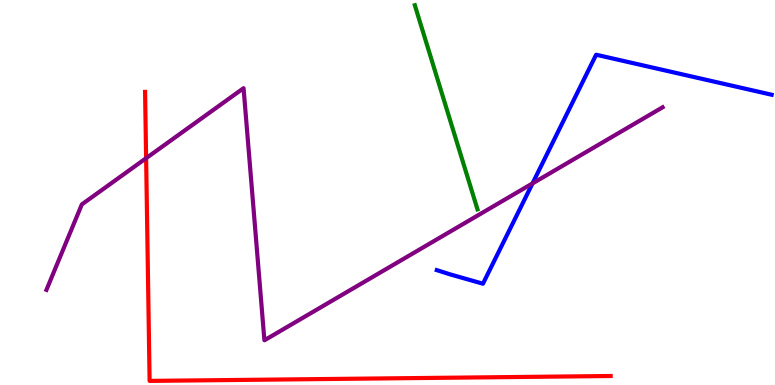[{'lines': ['blue', 'red'], 'intersections': []}, {'lines': ['green', 'red'], 'intersections': []}, {'lines': ['purple', 'red'], 'intersections': [{'x': 1.89, 'y': 5.89}]}, {'lines': ['blue', 'green'], 'intersections': []}, {'lines': ['blue', 'purple'], 'intersections': [{'x': 6.87, 'y': 5.24}]}, {'lines': ['green', 'purple'], 'intersections': []}]